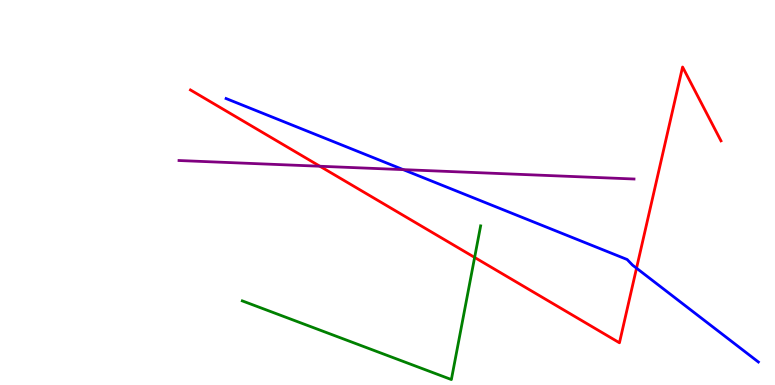[{'lines': ['blue', 'red'], 'intersections': [{'x': 8.21, 'y': 3.03}]}, {'lines': ['green', 'red'], 'intersections': [{'x': 6.12, 'y': 3.31}]}, {'lines': ['purple', 'red'], 'intersections': [{'x': 4.13, 'y': 5.68}]}, {'lines': ['blue', 'green'], 'intersections': []}, {'lines': ['blue', 'purple'], 'intersections': [{'x': 5.2, 'y': 5.59}]}, {'lines': ['green', 'purple'], 'intersections': []}]